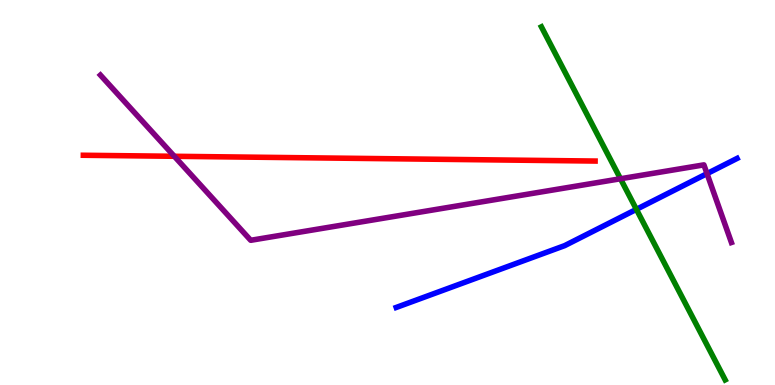[{'lines': ['blue', 'red'], 'intersections': []}, {'lines': ['green', 'red'], 'intersections': []}, {'lines': ['purple', 'red'], 'intersections': [{'x': 2.25, 'y': 5.94}]}, {'lines': ['blue', 'green'], 'intersections': [{'x': 8.21, 'y': 4.56}]}, {'lines': ['blue', 'purple'], 'intersections': [{'x': 9.12, 'y': 5.49}]}, {'lines': ['green', 'purple'], 'intersections': [{'x': 8.01, 'y': 5.36}]}]